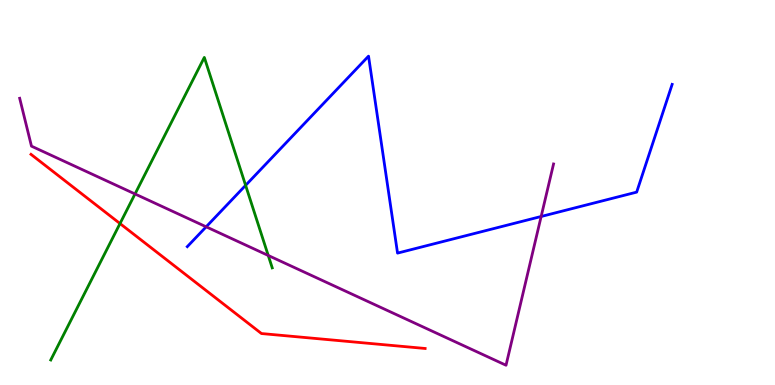[{'lines': ['blue', 'red'], 'intersections': []}, {'lines': ['green', 'red'], 'intersections': [{'x': 1.55, 'y': 4.19}]}, {'lines': ['purple', 'red'], 'intersections': []}, {'lines': ['blue', 'green'], 'intersections': [{'x': 3.17, 'y': 5.19}]}, {'lines': ['blue', 'purple'], 'intersections': [{'x': 2.66, 'y': 4.11}, {'x': 6.98, 'y': 4.38}]}, {'lines': ['green', 'purple'], 'intersections': [{'x': 1.74, 'y': 4.96}, {'x': 3.46, 'y': 3.36}]}]